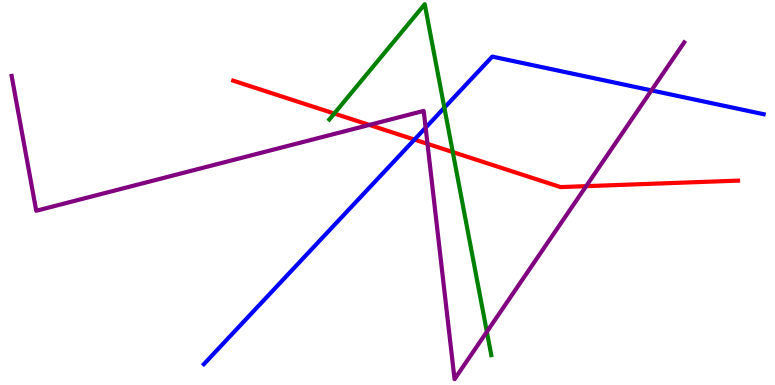[{'lines': ['blue', 'red'], 'intersections': [{'x': 5.35, 'y': 6.37}]}, {'lines': ['green', 'red'], 'intersections': [{'x': 4.31, 'y': 7.05}, {'x': 5.84, 'y': 6.05}]}, {'lines': ['purple', 'red'], 'intersections': [{'x': 4.77, 'y': 6.76}, {'x': 5.52, 'y': 6.26}, {'x': 7.56, 'y': 5.16}]}, {'lines': ['blue', 'green'], 'intersections': [{'x': 5.73, 'y': 7.2}]}, {'lines': ['blue', 'purple'], 'intersections': [{'x': 5.49, 'y': 6.68}, {'x': 8.41, 'y': 7.65}]}, {'lines': ['green', 'purple'], 'intersections': [{'x': 6.28, 'y': 1.38}]}]